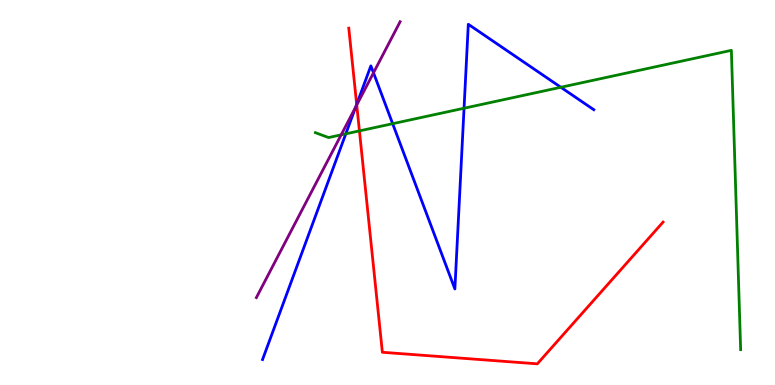[{'lines': ['blue', 'red'], 'intersections': [{'x': 4.6, 'y': 7.29}]}, {'lines': ['green', 'red'], 'intersections': [{'x': 4.64, 'y': 6.6}]}, {'lines': ['purple', 'red'], 'intersections': [{'x': 4.6, 'y': 7.27}]}, {'lines': ['blue', 'green'], 'intersections': [{'x': 4.46, 'y': 6.52}, {'x': 5.07, 'y': 6.79}, {'x': 5.99, 'y': 7.19}, {'x': 7.24, 'y': 7.73}]}, {'lines': ['blue', 'purple'], 'intersections': [{'x': 4.59, 'y': 7.22}, {'x': 4.82, 'y': 8.11}]}, {'lines': ['green', 'purple'], 'intersections': [{'x': 4.4, 'y': 6.5}]}]